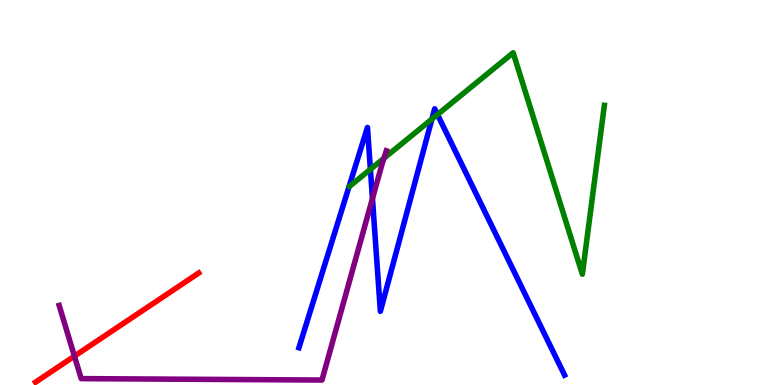[{'lines': ['blue', 'red'], 'intersections': []}, {'lines': ['green', 'red'], 'intersections': []}, {'lines': ['purple', 'red'], 'intersections': [{'x': 0.96, 'y': 0.749}]}, {'lines': ['blue', 'green'], 'intersections': [{'x': 4.78, 'y': 5.6}, {'x': 5.57, 'y': 6.91}, {'x': 5.64, 'y': 7.02}]}, {'lines': ['blue', 'purple'], 'intersections': [{'x': 4.81, 'y': 4.84}]}, {'lines': ['green', 'purple'], 'intersections': [{'x': 4.95, 'y': 5.89}]}]